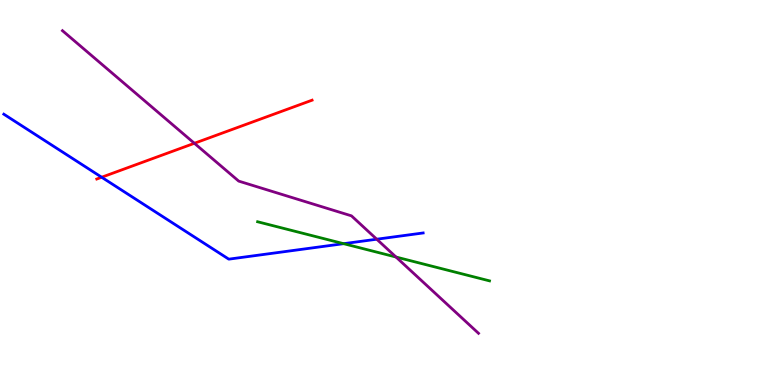[{'lines': ['blue', 'red'], 'intersections': [{'x': 1.31, 'y': 5.4}]}, {'lines': ['green', 'red'], 'intersections': []}, {'lines': ['purple', 'red'], 'intersections': [{'x': 2.51, 'y': 6.28}]}, {'lines': ['blue', 'green'], 'intersections': [{'x': 4.43, 'y': 3.67}]}, {'lines': ['blue', 'purple'], 'intersections': [{'x': 4.86, 'y': 3.79}]}, {'lines': ['green', 'purple'], 'intersections': [{'x': 5.11, 'y': 3.32}]}]